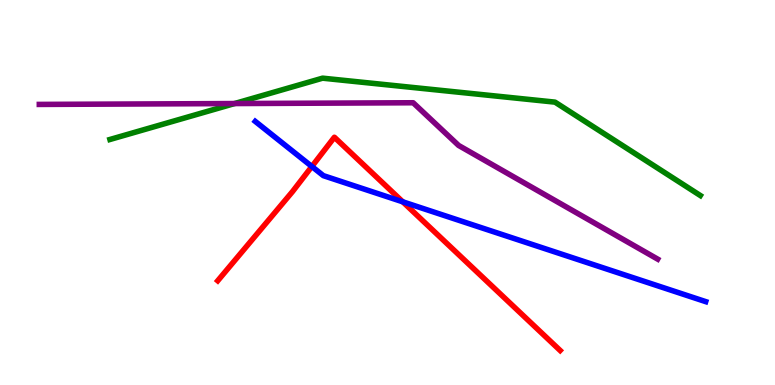[{'lines': ['blue', 'red'], 'intersections': [{'x': 4.02, 'y': 5.68}, {'x': 5.2, 'y': 4.76}]}, {'lines': ['green', 'red'], 'intersections': []}, {'lines': ['purple', 'red'], 'intersections': []}, {'lines': ['blue', 'green'], 'intersections': []}, {'lines': ['blue', 'purple'], 'intersections': []}, {'lines': ['green', 'purple'], 'intersections': [{'x': 3.03, 'y': 7.31}]}]